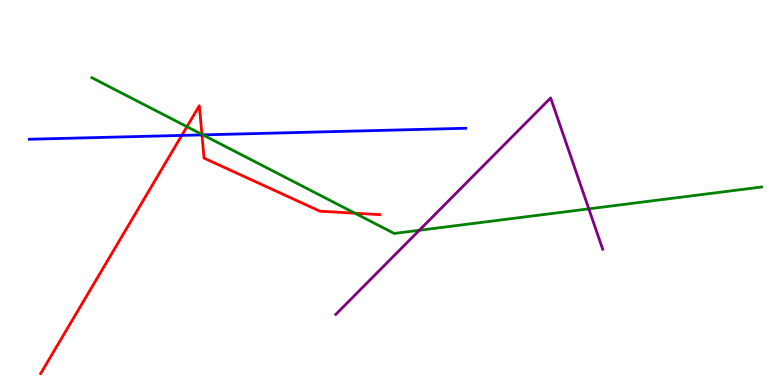[{'lines': ['blue', 'red'], 'intersections': [{'x': 2.35, 'y': 6.48}, {'x': 2.61, 'y': 6.5}]}, {'lines': ['green', 'red'], 'intersections': [{'x': 2.41, 'y': 6.71}, {'x': 2.61, 'y': 6.51}, {'x': 4.58, 'y': 4.46}]}, {'lines': ['purple', 'red'], 'intersections': []}, {'lines': ['blue', 'green'], 'intersections': [{'x': 2.62, 'y': 6.5}]}, {'lines': ['blue', 'purple'], 'intersections': []}, {'lines': ['green', 'purple'], 'intersections': [{'x': 5.41, 'y': 4.02}, {'x': 7.6, 'y': 4.58}]}]